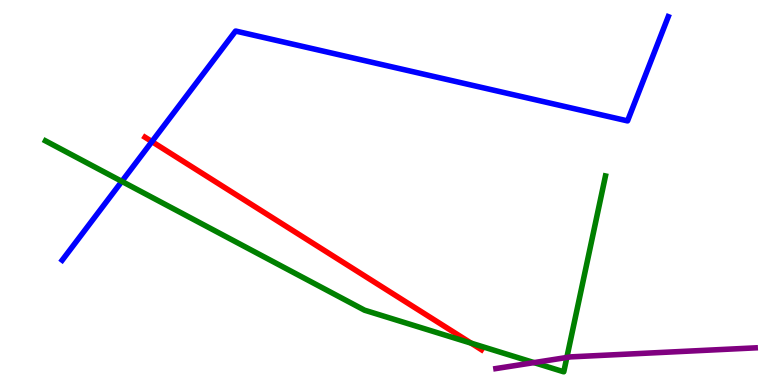[{'lines': ['blue', 'red'], 'intersections': [{'x': 1.96, 'y': 6.32}]}, {'lines': ['green', 'red'], 'intersections': [{'x': 6.08, 'y': 1.09}]}, {'lines': ['purple', 'red'], 'intersections': []}, {'lines': ['blue', 'green'], 'intersections': [{'x': 1.57, 'y': 5.29}]}, {'lines': ['blue', 'purple'], 'intersections': []}, {'lines': ['green', 'purple'], 'intersections': [{'x': 6.89, 'y': 0.582}, {'x': 7.31, 'y': 0.715}]}]